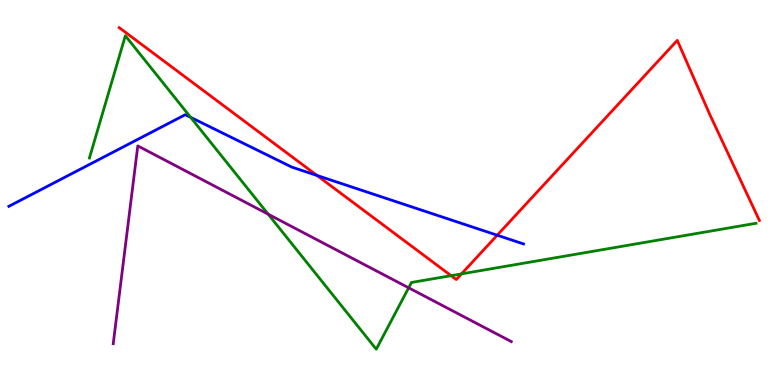[{'lines': ['blue', 'red'], 'intersections': [{'x': 4.09, 'y': 5.44}, {'x': 6.42, 'y': 3.89}]}, {'lines': ['green', 'red'], 'intersections': [{'x': 5.82, 'y': 2.84}, {'x': 5.95, 'y': 2.89}]}, {'lines': ['purple', 'red'], 'intersections': []}, {'lines': ['blue', 'green'], 'intersections': [{'x': 2.46, 'y': 6.95}]}, {'lines': ['blue', 'purple'], 'intersections': []}, {'lines': ['green', 'purple'], 'intersections': [{'x': 3.46, 'y': 4.44}, {'x': 5.27, 'y': 2.52}]}]